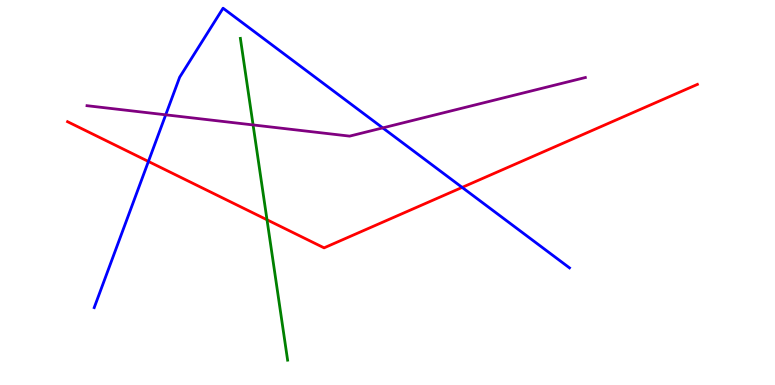[{'lines': ['blue', 'red'], 'intersections': [{'x': 1.92, 'y': 5.81}, {'x': 5.96, 'y': 5.13}]}, {'lines': ['green', 'red'], 'intersections': [{'x': 3.45, 'y': 4.29}]}, {'lines': ['purple', 'red'], 'intersections': []}, {'lines': ['blue', 'green'], 'intersections': []}, {'lines': ['blue', 'purple'], 'intersections': [{'x': 2.14, 'y': 7.02}, {'x': 4.94, 'y': 6.68}]}, {'lines': ['green', 'purple'], 'intersections': [{'x': 3.27, 'y': 6.75}]}]